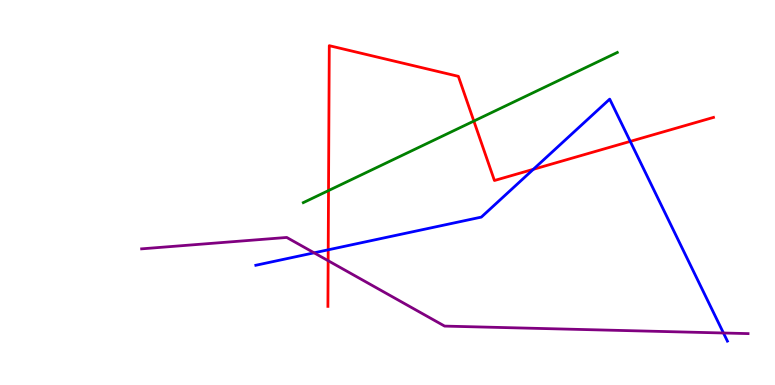[{'lines': ['blue', 'red'], 'intersections': [{'x': 4.23, 'y': 3.51}, {'x': 6.88, 'y': 5.6}, {'x': 8.13, 'y': 6.33}]}, {'lines': ['green', 'red'], 'intersections': [{'x': 4.24, 'y': 5.05}, {'x': 6.11, 'y': 6.86}]}, {'lines': ['purple', 'red'], 'intersections': [{'x': 4.23, 'y': 3.23}]}, {'lines': ['blue', 'green'], 'intersections': []}, {'lines': ['blue', 'purple'], 'intersections': [{'x': 4.05, 'y': 3.43}, {'x': 9.33, 'y': 1.35}]}, {'lines': ['green', 'purple'], 'intersections': []}]